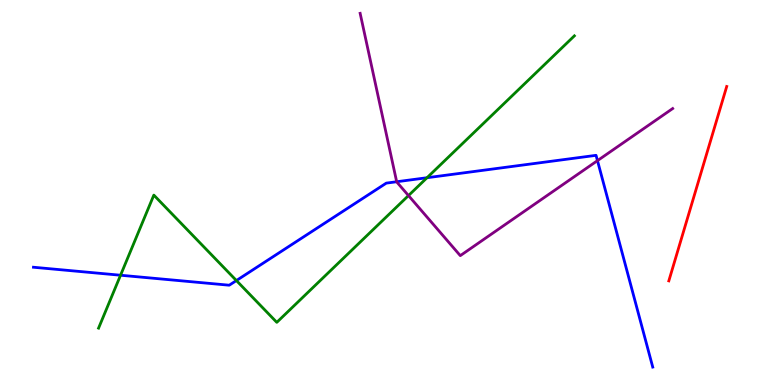[{'lines': ['blue', 'red'], 'intersections': []}, {'lines': ['green', 'red'], 'intersections': []}, {'lines': ['purple', 'red'], 'intersections': []}, {'lines': ['blue', 'green'], 'intersections': [{'x': 1.56, 'y': 2.85}, {'x': 3.05, 'y': 2.71}, {'x': 5.51, 'y': 5.38}]}, {'lines': ['blue', 'purple'], 'intersections': [{'x': 5.12, 'y': 5.28}, {'x': 7.71, 'y': 5.83}]}, {'lines': ['green', 'purple'], 'intersections': [{'x': 5.27, 'y': 4.92}]}]